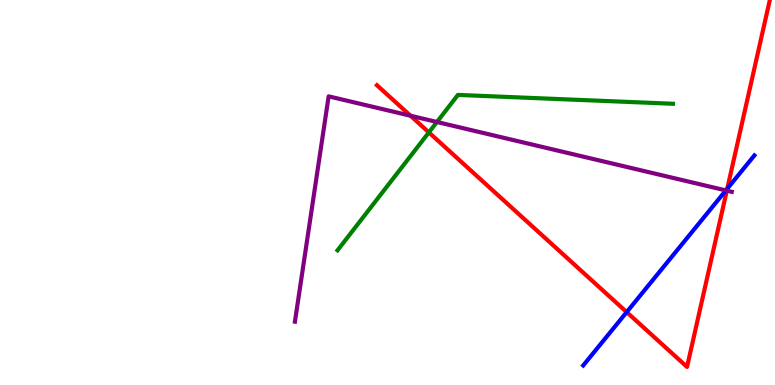[{'lines': ['blue', 'red'], 'intersections': [{'x': 8.09, 'y': 1.89}, {'x': 9.38, 'y': 5.1}]}, {'lines': ['green', 'red'], 'intersections': [{'x': 5.53, 'y': 6.56}]}, {'lines': ['purple', 'red'], 'intersections': [{'x': 5.3, 'y': 6.99}, {'x': 9.38, 'y': 5.05}]}, {'lines': ['blue', 'green'], 'intersections': []}, {'lines': ['blue', 'purple'], 'intersections': [{'x': 9.37, 'y': 5.05}]}, {'lines': ['green', 'purple'], 'intersections': [{'x': 5.64, 'y': 6.83}]}]